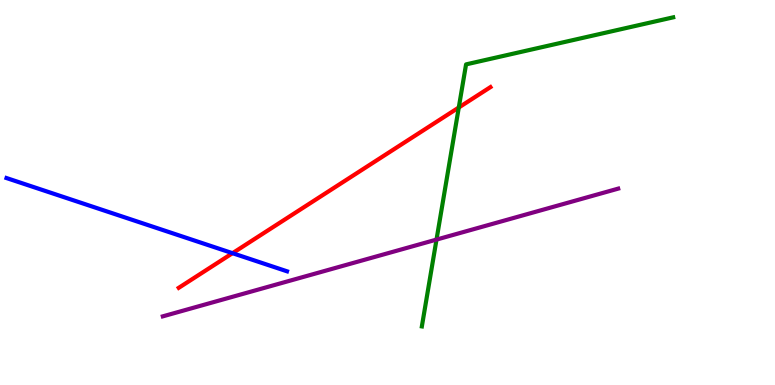[{'lines': ['blue', 'red'], 'intersections': [{'x': 3.0, 'y': 3.42}]}, {'lines': ['green', 'red'], 'intersections': [{'x': 5.92, 'y': 7.21}]}, {'lines': ['purple', 'red'], 'intersections': []}, {'lines': ['blue', 'green'], 'intersections': []}, {'lines': ['blue', 'purple'], 'intersections': []}, {'lines': ['green', 'purple'], 'intersections': [{'x': 5.63, 'y': 3.78}]}]